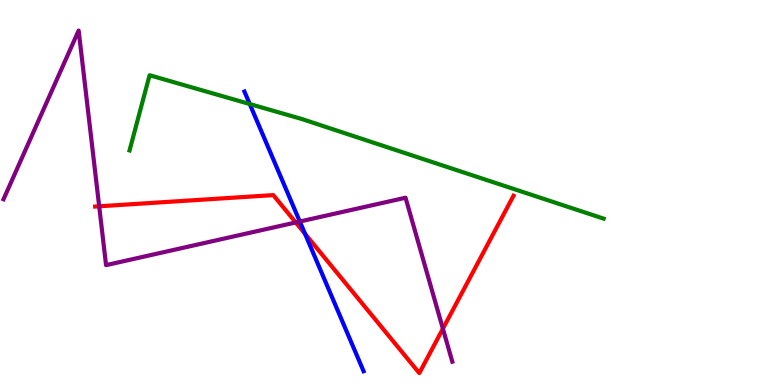[{'lines': ['blue', 'red'], 'intersections': [{'x': 3.94, 'y': 3.93}]}, {'lines': ['green', 'red'], 'intersections': []}, {'lines': ['purple', 'red'], 'intersections': [{'x': 1.28, 'y': 4.64}, {'x': 3.82, 'y': 4.22}, {'x': 5.71, 'y': 1.46}]}, {'lines': ['blue', 'green'], 'intersections': [{'x': 3.22, 'y': 7.3}]}, {'lines': ['blue', 'purple'], 'intersections': [{'x': 3.87, 'y': 4.25}]}, {'lines': ['green', 'purple'], 'intersections': []}]